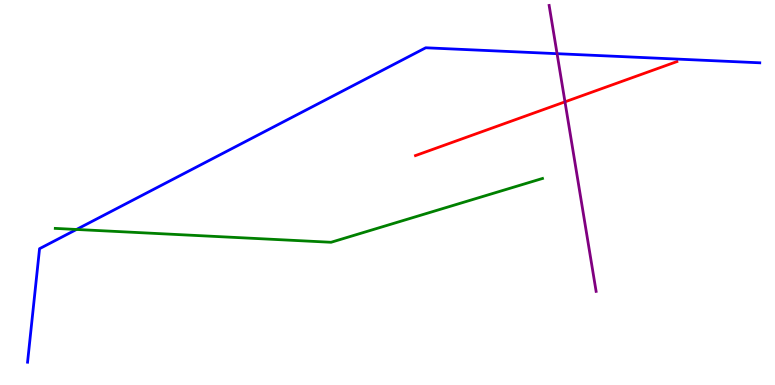[{'lines': ['blue', 'red'], 'intersections': []}, {'lines': ['green', 'red'], 'intersections': []}, {'lines': ['purple', 'red'], 'intersections': [{'x': 7.29, 'y': 7.35}]}, {'lines': ['blue', 'green'], 'intersections': [{'x': 0.987, 'y': 4.04}]}, {'lines': ['blue', 'purple'], 'intersections': [{'x': 7.19, 'y': 8.61}]}, {'lines': ['green', 'purple'], 'intersections': []}]